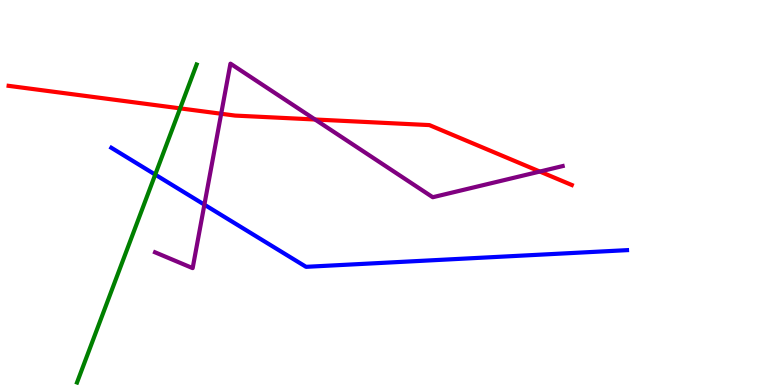[{'lines': ['blue', 'red'], 'intersections': []}, {'lines': ['green', 'red'], 'intersections': [{'x': 2.32, 'y': 7.19}]}, {'lines': ['purple', 'red'], 'intersections': [{'x': 2.85, 'y': 7.05}, {'x': 4.07, 'y': 6.9}, {'x': 6.97, 'y': 5.54}]}, {'lines': ['blue', 'green'], 'intersections': [{'x': 2.0, 'y': 5.46}]}, {'lines': ['blue', 'purple'], 'intersections': [{'x': 2.64, 'y': 4.68}]}, {'lines': ['green', 'purple'], 'intersections': []}]